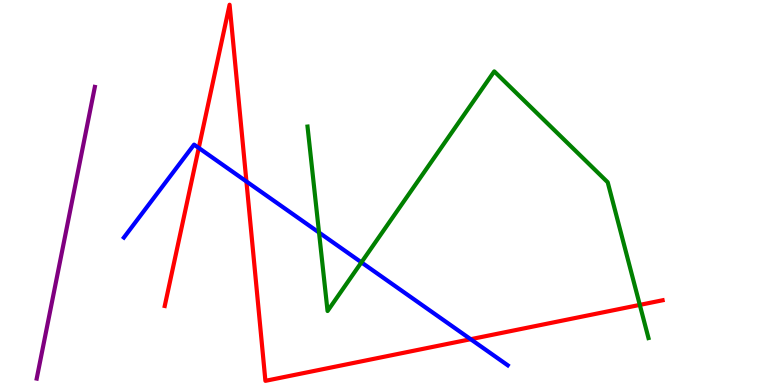[{'lines': ['blue', 'red'], 'intersections': [{'x': 2.56, 'y': 6.16}, {'x': 3.18, 'y': 5.29}, {'x': 6.07, 'y': 1.19}]}, {'lines': ['green', 'red'], 'intersections': [{'x': 8.26, 'y': 2.08}]}, {'lines': ['purple', 'red'], 'intersections': []}, {'lines': ['blue', 'green'], 'intersections': [{'x': 4.12, 'y': 3.96}, {'x': 4.66, 'y': 3.19}]}, {'lines': ['blue', 'purple'], 'intersections': []}, {'lines': ['green', 'purple'], 'intersections': []}]